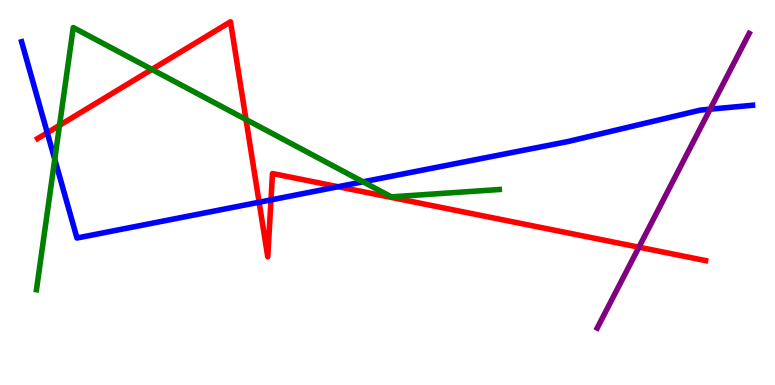[{'lines': ['blue', 'red'], 'intersections': [{'x': 0.61, 'y': 6.55}, {'x': 3.34, 'y': 4.75}, {'x': 3.5, 'y': 4.81}, {'x': 4.36, 'y': 5.15}]}, {'lines': ['green', 'red'], 'intersections': [{'x': 0.768, 'y': 6.74}, {'x': 1.96, 'y': 8.2}, {'x': 3.17, 'y': 6.9}]}, {'lines': ['purple', 'red'], 'intersections': [{'x': 8.24, 'y': 3.58}]}, {'lines': ['blue', 'green'], 'intersections': [{'x': 0.707, 'y': 5.86}, {'x': 4.68, 'y': 5.28}]}, {'lines': ['blue', 'purple'], 'intersections': [{'x': 9.16, 'y': 7.16}]}, {'lines': ['green', 'purple'], 'intersections': []}]